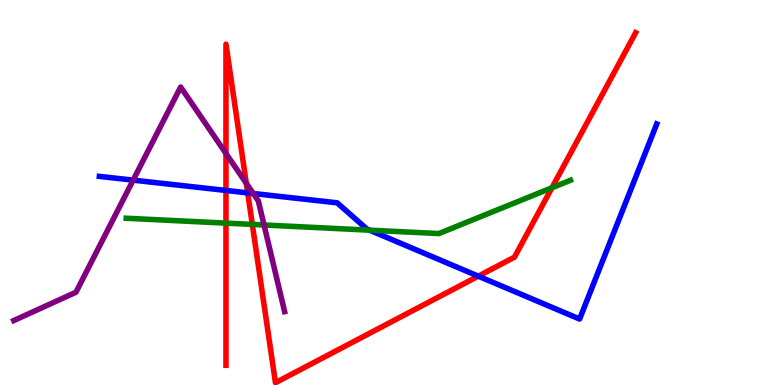[{'lines': ['blue', 'red'], 'intersections': [{'x': 2.92, 'y': 5.05}, {'x': 3.2, 'y': 4.99}, {'x': 6.17, 'y': 2.83}]}, {'lines': ['green', 'red'], 'intersections': [{'x': 2.92, 'y': 4.2}, {'x': 3.26, 'y': 4.17}, {'x': 7.12, 'y': 5.12}]}, {'lines': ['purple', 'red'], 'intersections': [{'x': 2.92, 'y': 6.01}, {'x': 3.18, 'y': 5.24}]}, {'lines': ['blue', 'green'], 'intersections': [{'x': 4.77, 'y': 4.02}]}, {'lines': ['blue', 'purple'], 'intersections': [{'x': 1.72, 'y': 5.32}, {'x': 3.27, 'y': 4.97}]}, {'lines': ['green', 'purple'], 'intersections': [{'x': 3.41, 'y': 4.16}]}]